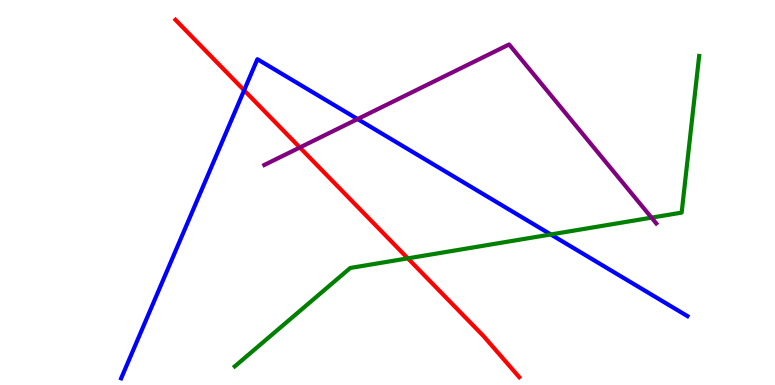[{'lines': ['blue', 'red'], 'intersections': [{'x': 3.15, 'y': 7.65}]}, {'lines': ['green', 'red'], 'intersections': [{'x': 5.26, 'y': 3.29}]}, {'lines': ['purple', 'red'], 'intersections': [{'x': 3.87, 'y': 6.17}]}, {'lines': ['blue', 'green'], 'intersections': [{'x': 7.11, 'y': 3.91}]}, {'lines': ['blue', 'purple'], 'intersections': [{'x': 4.61, 'y': 6.91}]}, {'lines': ['green', 'purple'], 'intersections': [{'x': 8.41, 'y': 4.35}]}]